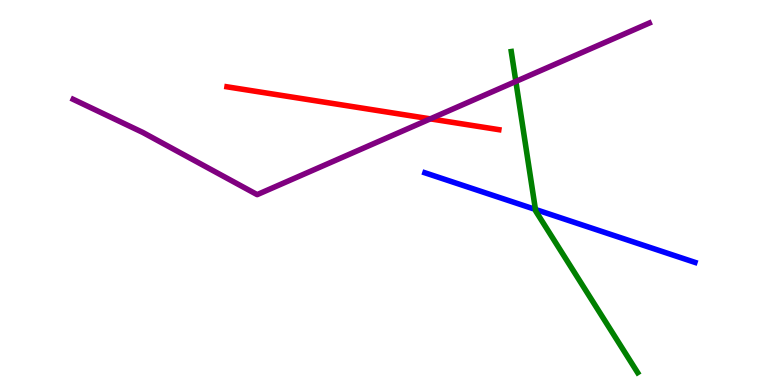[{'lines': ['blue', 'red'], 'intersections': []}, {'lines': ['green', 'red'], 'intersections': []}, {'lines': ['purple', 'red'], 'intersections': [{'x': 5.55, 'y': 6.91}]}, {'lines': ['blue', 'green'], 'intersections': [{'x': 6.91, 'y': 4.56}]}, {'lines': ['blue', 'purple'], 'intersections': []}, {'lines': ['green', 'purple'], 'intersections': [{'x': 6.66, 'y': 7.88}]}]